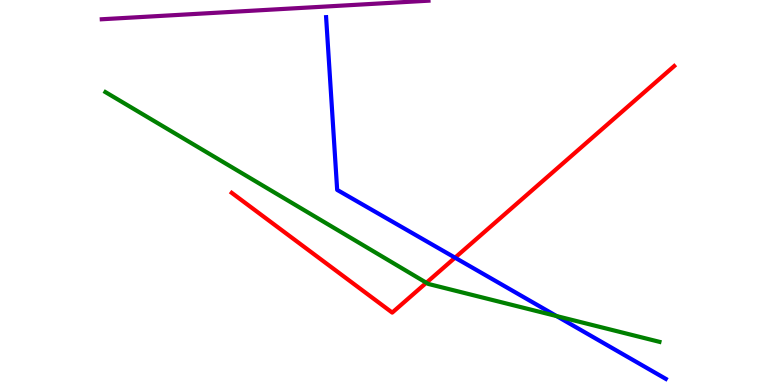[{'lines': ['blue', 'red'], 'intersections': [{'x': 5.87, 'y': 3.31}]}, {'lines': ['green', 'red'], 'intersections': [{'x': 5.5, 'y': 2.66}]}, {'lines': ['purple', 'red'], 'intersections': []}, {'lines': ['blue', 'green'], 'intersections': [{'x': 7.18, 'y': 1.79}]}, {'lines': ['blue', 'purple'], 'intersections': []}, {'lines': ['green', 'purple'], 'intersections': []}]